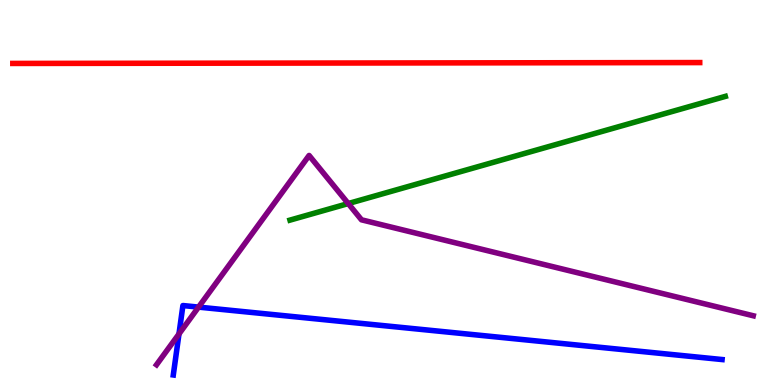[{'lines': ['blue', 'red'], 'intersections': []}, {'lines': ['green', 'red'], 'intersections': []}, {'lines': ['purple', 'red'], 'intersections': []}, {'lines': ['blue', 'green'], 'intersections': []}, {'lines': ['blue', 'purple'], 'intersections': [{'x': 2.31, 'y': 1.33}, {'x': 2.56, 'y': 2.02}]}, {'lines': ['green', 'purple'], 'intersections': [{'x': 4.49, 'y': 4.71}]}]